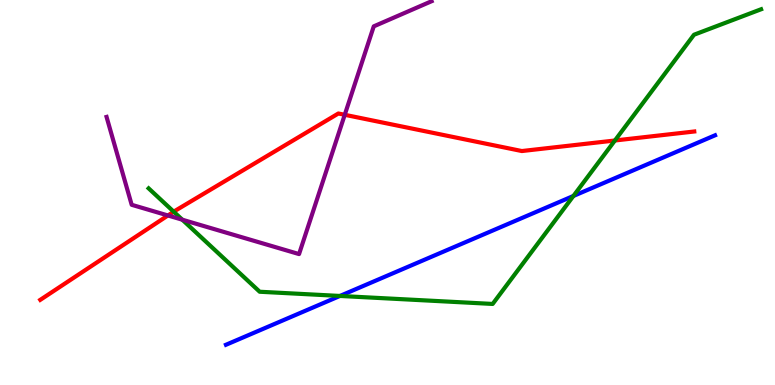[{'lines': ['blue', 'red'], 'intersections': []}, {'lines': ['green', 'red'], 'intersections': [{'x': 2.24, 'y': 4.5}, {'x': 7.93, 'y': 6.35}]}, {'lines': ['purple', 'red'], 'intersections': [{'x': 2.17, 'y': 4.4}, {'x': 4.45, 'y': 7.02}]}, {'lines': ['blue', 'green'], 'intersections': [{'x': 4.39, 'y': 2.31}, {'x': 7.4, 'y': 4.91}]}, {'lines': ['blue', 'purple'], 'intersections': []}, {'lines': ['green', 'purple'], 'intersections': [{'x': 2.35, 'y': 4.29}]}]